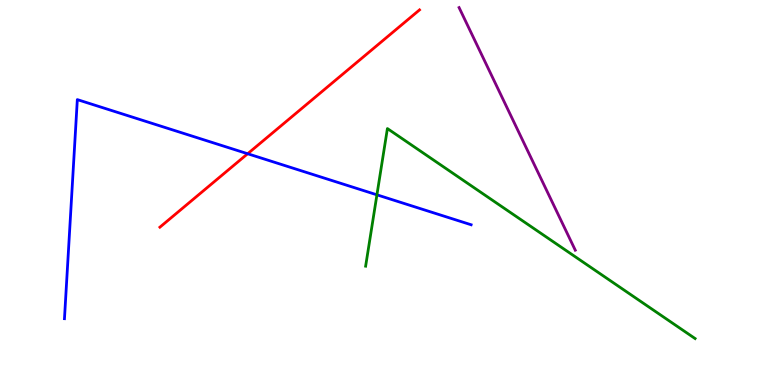[{'lines': ['blue', 'red'], 'intersections': [{'x': 3.2, 'y': 6.01}]}, {'lines': ['green', 'red'], 'intersections': []}, {'lines': ['purple', 'red'], 'intersections': []}, {'lines': ['blue', 'green'], 'intersections': [{'x': 4.86, 'y': 4.94}]}, {'lines': ['blue', 'purple'], 'intersections': []}, {'lines': ['green', 'purple'], 'intersections': []}]